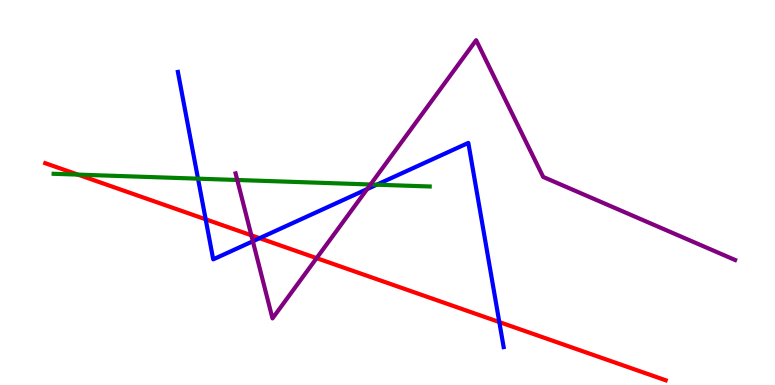[{'lines': ['blue', 'red'], 'intersections': [{'x': 2.65, 'y': 4.3}, {'x': 3.35, 'y': 3.81}, {'x': 6.44, 'y': 1.63}]}, {'lines': ['green', 'red'], 'intersections': [{'x': 1.01, 'y': 5.46}]}, {'lines': ['purple', 'red'], 'intersections': [{'x': 3.24, 'y': 3.89}, {'x': 4.09, 'y': 3.3}]}, {'lines': ['blue', 'green'], 'intersections': [{'x': 2.55, 'y': 5.36}, {'x': 4.86, 'y': 5.2}]}, {'lines': ['blue', 'purple'], 'intersections': [{'x': 3.26, 'y': 3.73}, {'x': 4.74, 'y': 5.09}]}, {'lines': ['green', 'purple'], 'intersections': [{'x': 3.06, 'y': 5.32}, {'x': 4.78, 'y': 5.21}]}]